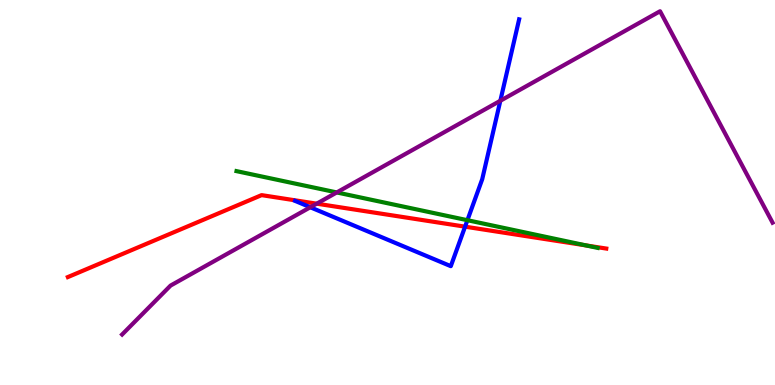[{'lines': ['blue', 'red'], 'intersections': [{'x': 6.0, 'y': 4.11}]}, {'lines': ['green', 'red'], 'intersections': [{'x': 7.56, 'y': 3.63}]}, {'lines': ['purple', 'red'], 'intersections': [{'x': 4.09, 'y': 4.71}]}, {'lines': ['blue', 'green'], 'intersections': [{'x': 6.03, 'y': 4.28}]}, {'lines': ['blue', 'purple'], 'intersections': [{'x': 4.0, 'y': 4.62}, {'x': 6.46, 'y': 7.38}]}, {'lines': ['green', 'purple'], 'intersections': [{'x': 4.35, 'y': 5.0}]}]